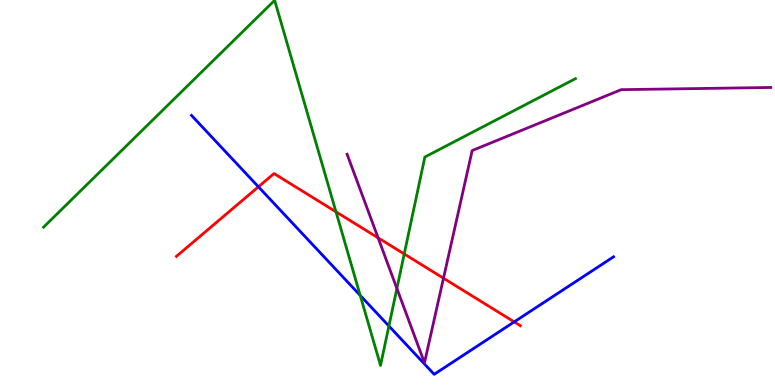[{'lines': ['blue', 'red'], 'intersections': [{'x': 3.33, 'y': 5.15}, {'x': 6.63, 'y': 1.64}]}, {'lines': ['green', 'red'], 'intersections': [{'x': 4.34, 'y': 4.5}, {'x': 5.22, 'y': 3.4}]}, {'lines': ['purple', 'red'], 'intersections': [{'x': 4.88, 'y': 3.82}, {'x': 5.72, 'y': 2.77}]}, {'lines': ['blue', 'green'], 'intersections': [{'x': 4.65, 'y': 2.33}, {'x': 5.02, 'y': 1.53}]}, {'lines': ['blue', 'purple'], 'intersections': []}, {'lines': ['green', 'purple'], 'intersections': [{'x': 5.12, 'y': 2.51}]}]